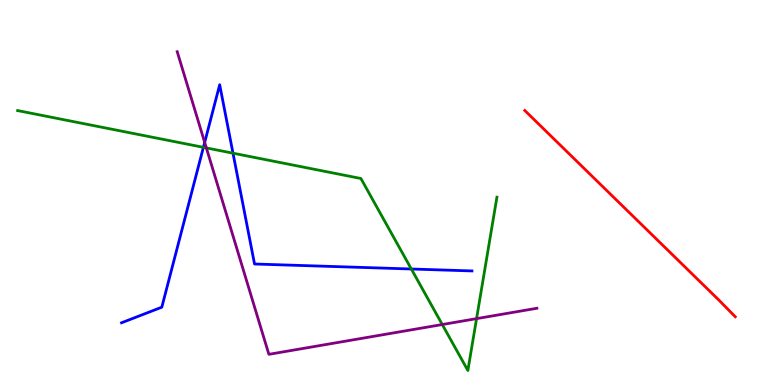[{'lines': ['blue', 'red'], 'intersections': []}, {'lines': ['green', 'red'], 'intersections': []}, {'lines': ['purple', 'red'], 'intersections': []}, {'lines': ['blue', 'green'], 'intersections': [{'x': 2.62, 'y': 6.17}, {'x': 3.01, 'y': 6.02}, {'x': 5.31, 'y': 3.01}]}, {'lines': ['blue', 'purple'], 'intersections': [{'x': 2.64, 'y': 6.3}]}, {'lines': ['green', 'purple'], 'intersections': [{'x': 2.66, 'y': 6.16}, {'x': 5.71, 'y': 1.57}, {'x': 6.15, 'y': 1.72}]}]